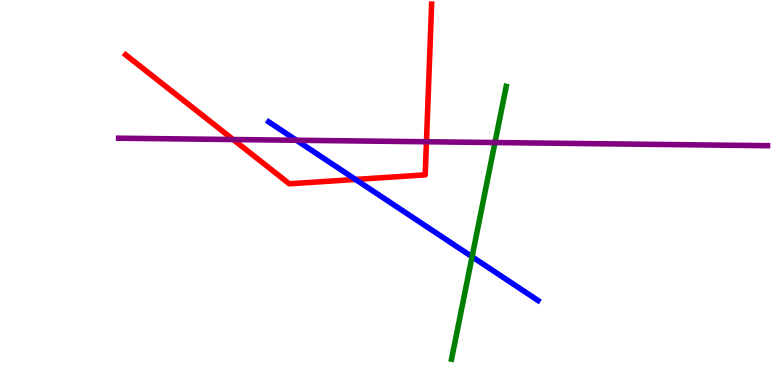[{'lines': ['blue', 'red'], 'intersections': [{'x': 4.59, 'y': 5.34}]}, {'lines': ['green', 'red'], 'intersections': []}, {'lines': ['purple', 'red'], 'intersections': [{'x': 3.01, 'y': 6.38}, {'x': 5.5, 'y': 6.32}]}, {'lines': ['blue', 'green'], 'intersections': [{'x': 6.09, 'y': 3.33}]}, {'lines': ['blue', 'purple'], 'intersections': [{'x': 3.83, 'y': 6.36}]}, {'lines': ['green', 'purple'], 'intersections': [{'x': 6.39, 'y': 6.3}]}]